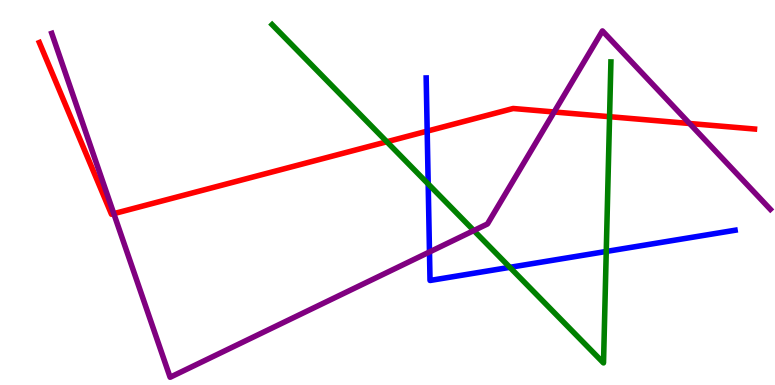[{'lines': ['blue', 'red'], 'intersections': [{'x': 5.51, 'y': 6.59}]}, {'lines': ['green', 'red'], 'intersections': [{'x': 4.99, 'y': 6.32}, {'x': 7.87, 'y': 6.97}]}, {'lines': ['purple', 'red'], 'intersections': [{'x': 1.47, 'y': 4.45}, {'x': 7.15, 'y': 7.09}, {'x': 8.9, 'y': 6.79}]}, {'lines': ['blue', 'green'], 'intersections': [{'x': 5.53, 'y': 5.22}, {'x': 6.58, 'y': 3.06}, {'x': 7.82, 'y': 3.47}]}, {'lines': ['blue', 'purple'], 'intersections': [{'x': 5.54, 'y': 3.46}]}, {'lines': ['green', 'purple'], 'intersections': [{'x': 6.11, 'y': 4.01}]}]